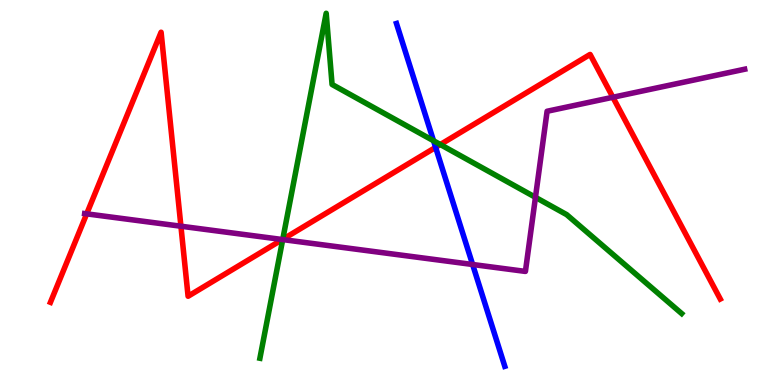[{'lines': ['blue', 'red'], 'intersections': [{'x': 5.62, 'y': 6.17}]}, {'lines': ['green', 'red'], 'intersections': [{'x': 3.65, 'y': 3.78}, {'x': 5.68, 'y': 6.25}]}, {'lines': ['purple', 'red'], 'intersections': [{'x': 1.12, 'y': 4.45}, {'x': 2.33, 'y': 4.12}, {'x': 3.64, 'y': 3.78}, {'x': 7.91, 'y': 7.47}]}, {'lines': ['blue', 'green'], 'intersections': [{'x': 5.59, 'y': 6.34}]}, {'lines': ['blue', 'purple'], 'intersections': [{'x': 6.1, 'y': 3.13}]}, {'lines': ['green', 'purple'], 'intersections': [{'x': 3.65, 'y': 3.78}, {'x': 6.91, 'y': 4.87}]}]